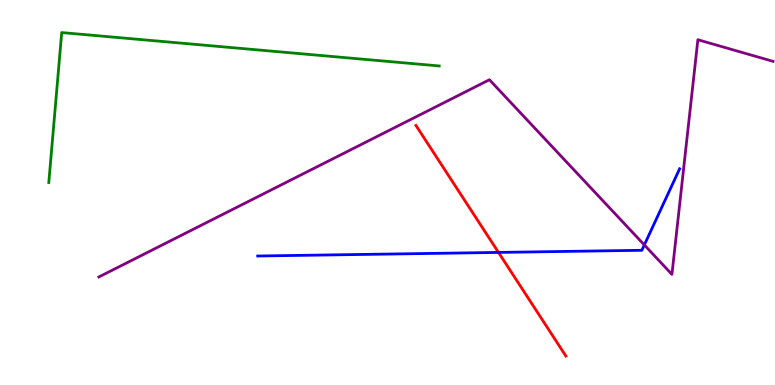[{'lines': ['blue', 'red'], 'intersections': [{'x': 6.43, 'y': 3.44}]}, {'lines': ['green', 'red'], 'intersections': []}, {'lines': ['purple', 'red'], 'intersections': []}, {'lines': ['blue', 'green'], 'intersections': []}, {'lines': ['blue', 'purple'], 'intersections': [{'x': 8.31, 'y': 3.64}]}, {'lines': ['green', 'purple'], 'intersections': []}]